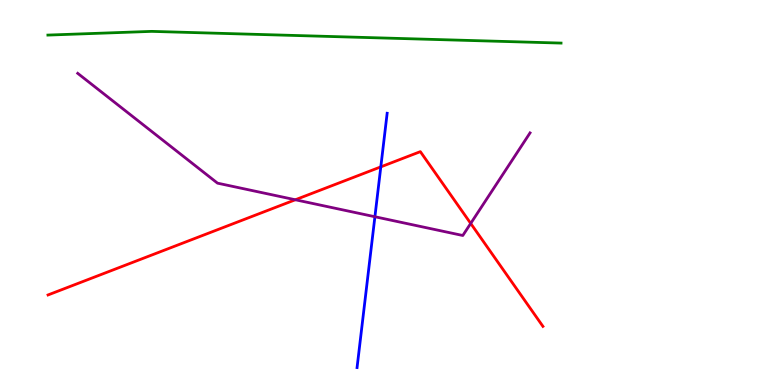[{'lines': ['blue', 'red'], 'intersections': [{'x': 4.91, 'y': 5.67}]}, {'lines': ['green', 'red'], 'intersections': []}, {'lines': ['purple', 'red'], 'intersections': [{'x': 3.81, 'y': 4.81}, {'x': 6.07, 'y': 4.2}]}, {'lines': ['blue', 'green'], 'intersections': []}, {'lines': ['blue', 'purple'], 'intersections': [{'x': 4.84, 'y': 4.37}]}, {'lines': ['green', 'purple'], 'intersections': []}]